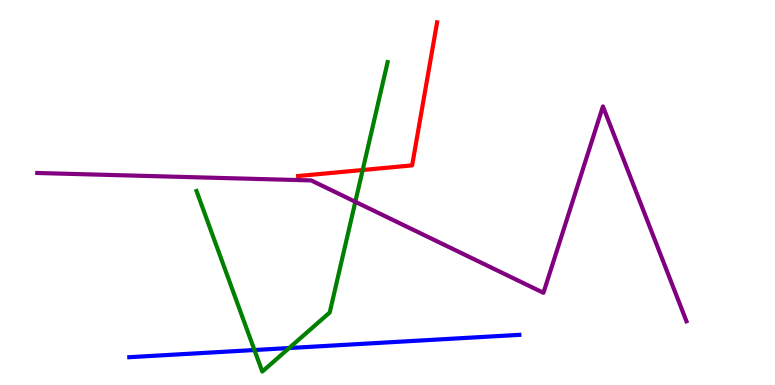[{'lines': ['blue', 'red'], 'intersections': []}, {'lines': ['green', 'red'], 'intersections': [{'x': 4.68, 'y': 5.58}]}, {'lines': ['purple', 'red'], 'intersections': []}, {'lines': ['blue', 'green'], 'intersections': [{'x': 3.28, 'y': 0.908}, {'x': 3.73, 'y': 0.96}]}, {'lines': ['blue', 'purple'], 'intersections': []}, {'lines': ['green', 'purple'], 'intersections': [{'x': 4.58, 'y': 4.76}]}]